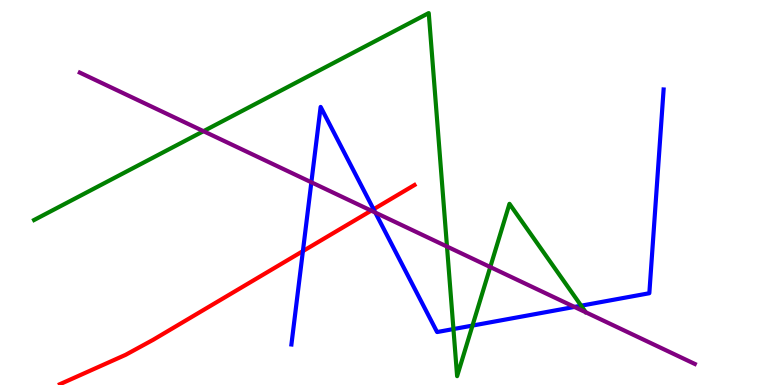[{'lines': ['blue', 'red'], 'intersections': [{'x': 3.91, 'y': 3.48}, {'x': 4.82, 'y': 4.56}]}, {'lines': ['green', 'red'], 'intersections': []}, {'lines': ['purple', 'red'], 'intersections': [{'x': 4.79, 'y': 4.53}]}, {'lines': ['blue', 'green'], 'intersections': [{'x': 5.85, 'y': 1.45}, {'x': 6.1, 'y': 1.54}, {'x': 7.5, 'y': 2.06}]}, {'lines': ['blue', 'purple'], 'intersections': [{'x': 4.02, 'y': 5.27}, {'x': 4.84, 'y': 4.48}, {'x': 7.41, 'y': 2.03}]}, {'lines': ['green', 'purple'], 'intersections': [{'x': 2.63, 'y': 6.59}, {'x': 5.77, 'y': 3.6}, {'x': 6.33, 'y': 3.06}]}]